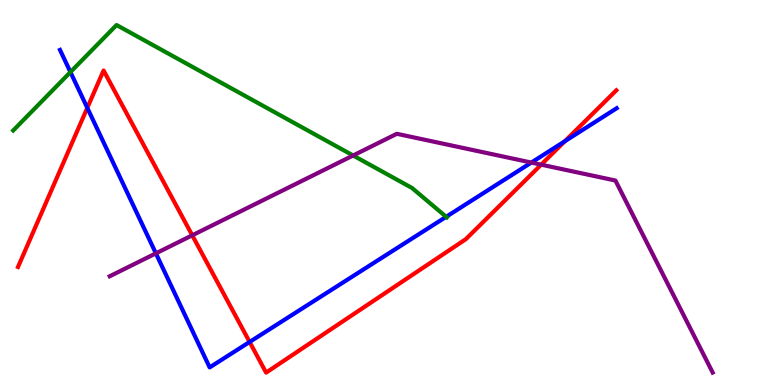[{'lines': ['blue', 'red'], 'intersections': [{'x': 1.13, 'y': 7.2}, {'x': 3.22, 'y': 1.12}, {'x': 7.29, 'y': 6.33}]}, {'lines': ['green', 'red'], 'intersections': []}, {'lines': ['purple', 'red'], 'intersections': [{'x': 2.48, 'y': 3.89}, {'x': 6.98, 'y': 5.72}]}, {'lines': ['blue', 'green'], 'intersections': [{'x': 0.909, 'y': 8.13}, {'x': 5.76, 'y': 4.37}]}, {'lines': ['blue', 'purple'], 'intersections': [{'x': 2.01, 'y': 3.42}, {'x': 6.86, 'y': 5.78}]}, {'lines': ['green', 'purple'], 'intersections': [{'x': 4.56, 'y': 5.96}]}]